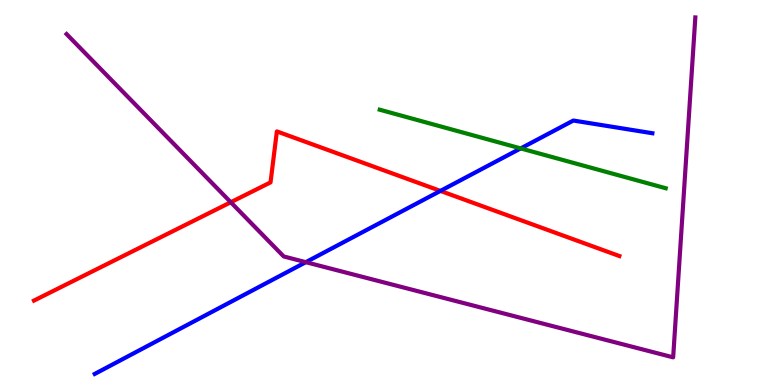[{'lines': ['blue', 'red'], 'intersections': [{'x': 5.68, 'y': 5.04}]}, {'lines': ['green', 'red'], 'intersections': []}, {'lines': ['purple', 'red'], 'intersections': [{'x': 2.98, 'y': 4.75}]}, {'lines': ['blue', 'green'], 'intersections': [{'x': 6.72, 'y': 6.15}]}, {'lines': ['blue', 'purple'], 'intersections': [{'x': 3.95, 'y': 3.19}]}, {'lines': ['green', 'purple'], 'intersections': []}]